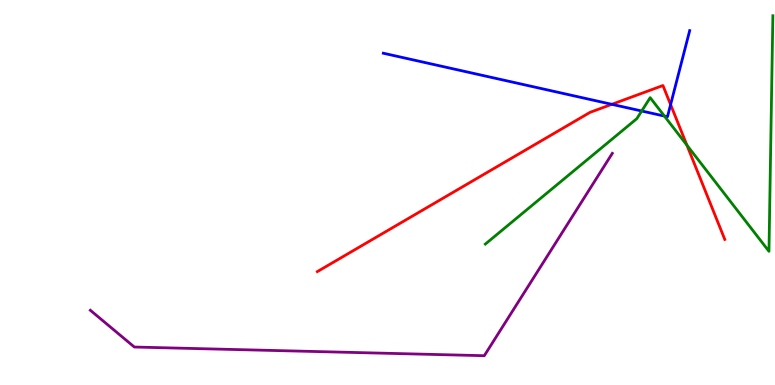[{'lines': ['blue', 'red'], 'intersections': [{'x': 7.89, 'y': 7.29}, {'x': 8.65, 'y': 7.28}]}, {'lines': ['green', 'red'], 'intersections': [{'x': 8.86, 'y': 6.23}]}, {'lines': ['purple', 'red'], 'intersections': []}, {'lines': ['blue', 'green'], 'intersections': [{'x': 8.28, 'y': 7.12}, {'x': 8.57, 'y': 6.98}]}, {'lines': ['blue', 'purple'], 'intersections': []}, {'lines': ['green', 'purple'], 'intersections': []}]